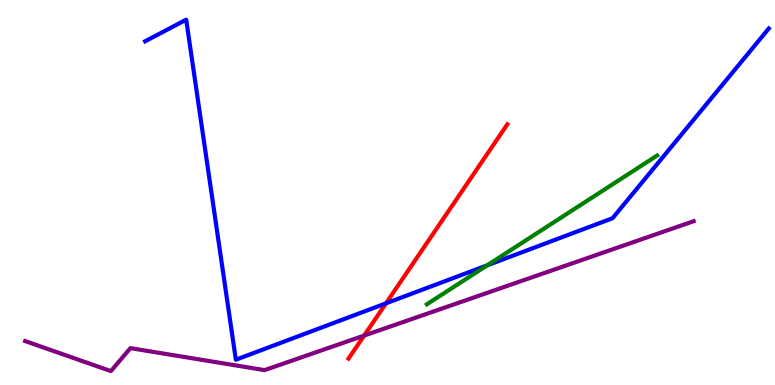[{'lines': ['blue', 'red'], 'intersections': [{'x': 4.98, 'y': 2.12}]}, {'lines': ['green', 'red'], 'intersections': []}, {'lines': ['purple', 'red'], 'intersections': [{'x': 4.7, 'y': 1.28}]}, {'lines': ['blue', 'green'], 'intersections': [{'x': 6.29, 'y': 3.11}]}, {'lines': ['blue', 'purple'], 'intersections': []}, {'lines': ['green', 'purple'], 'intersections': []}]